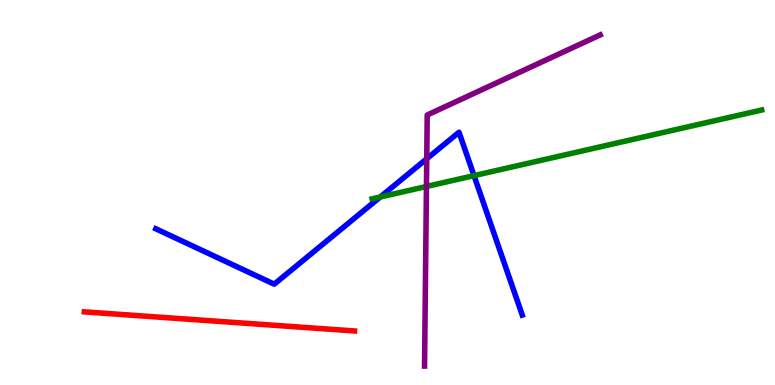[{'lines': ['blue', 'red'], 'intersections': []}, {'lines': ['green', 'red'], 'intersections': []}, {'lines': ['purple', 'red'], 'intersections': []}, {'lines': ['blue', 'green'], 'intersections': [{'x': 4.91, 'y': 4.88}, {'x': 6.12, 'y': 5.44}]}, {'lines': ['blue', 'purple'], 'intersections': [{'x': 5.51, 'y': 5.88}]}, {'lines': ['green', 'purple'], 'intersections': [{'x': 5.5, 'y': 5.16}]}]